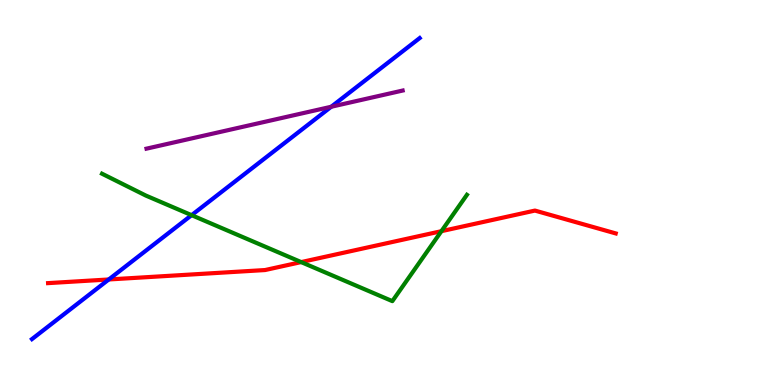[{'lines': ['blue', 'red'], 'intersections': [{'x': 1.4, 'y': 2.74}]}, {'lines': ['green', 'red'], 'intersections': [{'x': 3.89, 'y': 3.19}, {'x': 5.7, 'y': 4.0}]}, {'lines': ['purple', 'red'], 'intersections': []}, {'lines': ['blue', 'green'], 'intersections': [{'x': 2.47, 'y': 4.41}]}, {'lines': ['blue', 'purple'], 'intersections': [{'x': 4.27, 'y': 7.23}]}, {'lines': ['green', 'purple'], 'intersections': []}]